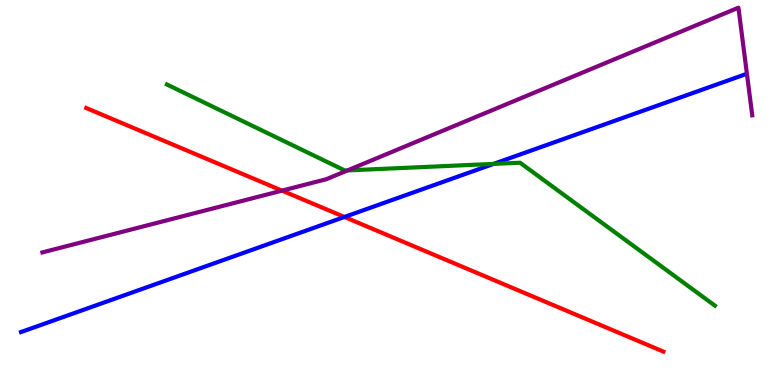[{'lines': ['blue', 'red'], 'intersections': [{'x': 4.44, 'y': 4.36}]}, {'lines': ['green', 'red'], 'intersections': []}, {'lines': ['purple', 'red'], 'intersections': [{'x': 3.64, 'y': 5.05}]}, {'lines': ['blue', 'green'], 'intersections': [{'x': 6.37, 'y': 5.74}]}, {'lines': ['blue', 'purple'], 'intersections': []}, {'lines': ['green', 'purple'], 'intersections': [{'x': 4.48, 'y': 5.57}]}]